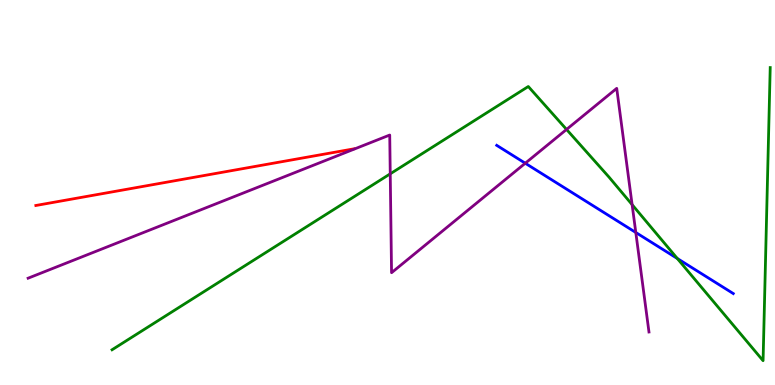[{'lines': ['blue', 'red'], 'intersections': []}, {'lines': ['green', 'red'], 'intersections': []}, {'lines': ['purple', 'red'], 'intersections': []}, {'lines': ['blue', 'green'], 'intersections': [{'x': 8.74, 'y': 3.29}]}, {'lines': ['blue', 'purple'], 'intersections': [{'x': 6.78, 'y': 5.76}, {'x': 8.2, 'y': 3.96}]}, {'lines': ['green', 'purple'], 'intersections': [{'x': 5.04, 'y': 5.49}, {'x': 7.31, 'y': 6.64}, {'x': 8.16, 'y': 4.68}]}]